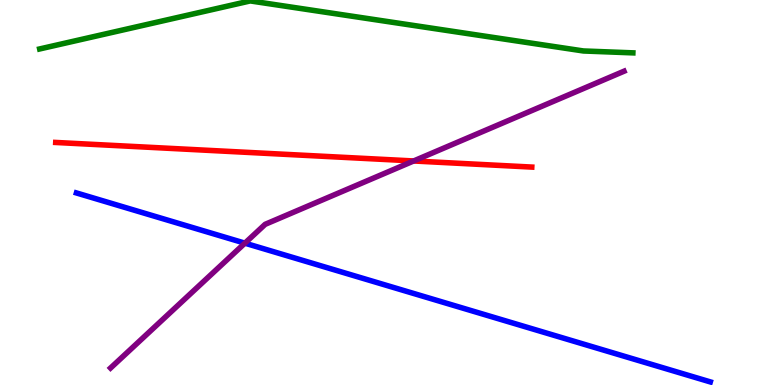[{'lines': ['blue', 'red'], 'intersections': []}, {'lines': ['green', 'red'], 'intersections': []}, {'lines': ['purple', 'red'], 'intersections': [{'x': 5.34, 'y': 5.82}]}, {'lines': ['blue', 'green'], 'intersections': []}, {'lines': ['blue', 'purple'], 'intersections': [{'x': 3.16, 'y': 3.68}]}, {'lines': ['green', 'purple'], 'intersections': []}]